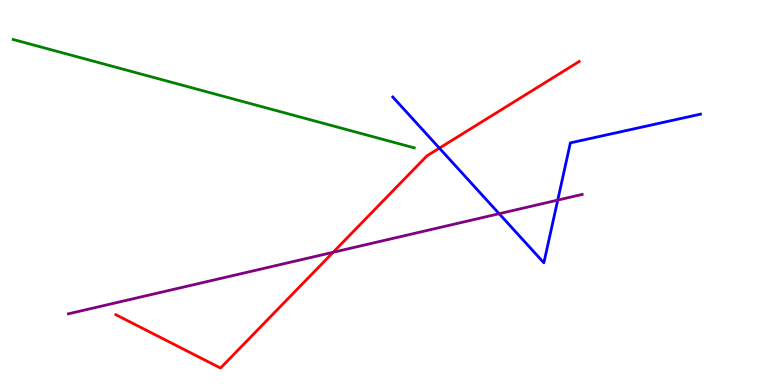[{'lines': ['blue', 'red'], 'intersections': [{'x': 5.67, 'y': 6.15}]}, {'lines': ['green', 'red'], 'intersections': []}, {'lines': ['purple', 'red'], 'intersections': [{'x': 4.3, 'y': 3.45}]}, {'lines': ['blue', 'green'], 'intersections': []}, {'lines': ['blue', 'purple'], 'intersections': [{'x': 6.44, 'y': 4.45}, {'x': 7.2, 'y': 4.8}]}, {'lines': ['green', 'purple'], 'intersections': []}]